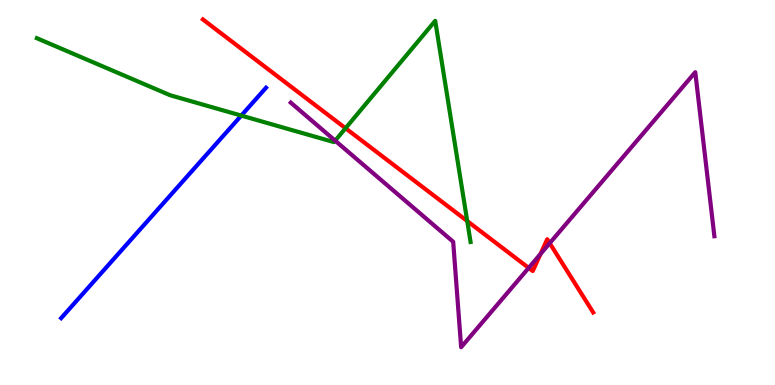[{'lines': ['blue', 'red'], 'intersections': []}, {'lines': ['green', 'red'], 'intersections': [{'x': 4.46, 'y': 6.67}, {'x': 6.03, 'y': 4.26}]}, {'lines': ['purple', 'red'], 'intersections': [{'x': 6.82, 'y': 3.04}, {'x': 6.97, 'y': 3.4}, {'x': 7.09, 'y': 3.68}]}, {'lines': ['blue', 'green'], 'intersections': [{'x': 3.11, 'y': 7.0}]}, {'lines': ['blue', 'purple'], 'intersections': []}, {'lines': ['green', 'purple'], 'intersections': [{'x': 4.32, 'y': 6.35}]}]